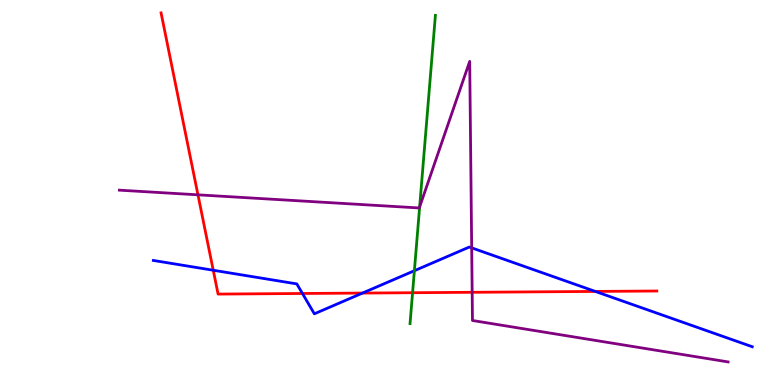[{'lines': ['blue', 'red'], 'intersections': [{'x': 2.75, 'y': 2.98}, {'x': 3.9, 'y': 2.38}, {'x': 4.68, 'y': 2.39}, {'x': 7.68, 'y': 2.43}]}, {'lines': ['green', 'red'], 'intersections': [{'x': 5.32, 'y': 2.4}]}, {'lines': ['purple', 'red'], 'intersections': [{'x': 2.55, 'y': 4.94}, {'x': 6.09, 'y': 2.41}]}, {'lines': ['blue', 'green'], 'intersections': [{'x': 5.35, 'y': 2.97}]}, {'lines': ['blue', 'purple'], 'intersections': [{'x': 6.09, 'y': 3.56}]}, {'lines': ['green', 'purple'], 'intersections': [{'x': 5.41, 'y': 4.63}]}]